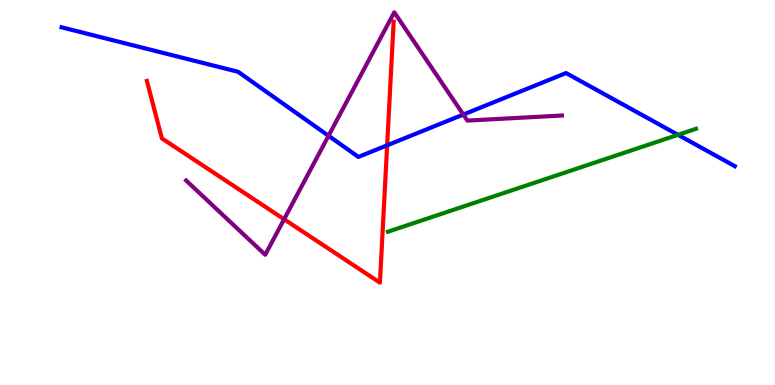[{'lines': ['blue', 'red'], 'intersections': [{'x': 5.0, 'y': 6.23}]}, {'lines': ['green', 'red'], 'intersections': []}, {'lines': ['purple', 'red'], 'intersections': [{'x': 3.67, 'y': 4.31}]}, {'lines': ['blue', 'green'], 'intersections': [{'x': 8.75, 'y': 6.5}]}, {'lines': ['blue', 'purple'], 'intersections': [{'x': 4.24, 'y': 6.47}, {'x': 5.98, 'y': 7.02}]}, {'lines': ['green', 'purple'], 'intersections': []}]